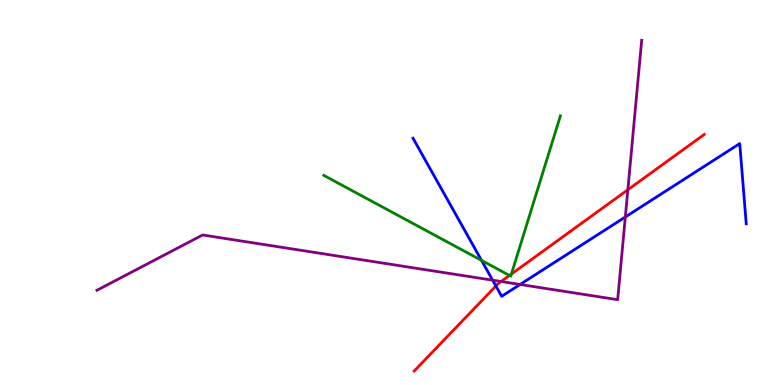[{'lines': ['blue', 'red'], 'intersections': [{'x': 6.4, 'y': 2.57}]}, {'lines': ['green', 'red'], 'intersections': [{'x': 6.57, 'y': 2.85}, {'x': 6.6, 'y': 2.88}]}, {'lines': ['purple', 'red'], 'intersections': [{'x': 6.47, 'y': 2.69}, {'x': 8.1, 'y': 5.07}]}, {'lines': ['blue', 'green'], 'intersections': [{'x': 6.21, 'y': 3.24}]}, {'lines': ['blue', 'purple'], 'intersections': [{'x': 6.36, 'y': 2.72}, {'x': 6.71, 'y': 2.61}, {'x': 8.07, 'y': 4.36}]}, {'lines': ['green', 'purple'], 'intersections': []}]